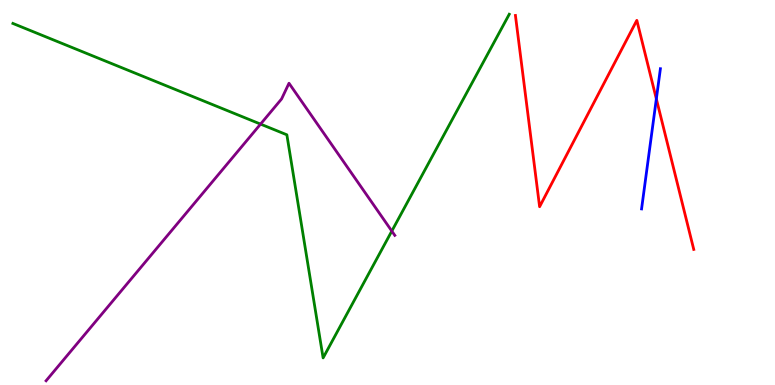[{'lines': ['blue', 'red'], 'intersections': [{'x': 8.47, 'y': 7.43}]}, {'lines': ['green', 'red'], 'intersections': []}, {'lines': ['purple', 'red'], 'intersections': []}, {'lines': ['blue', 'green'], 'intersections': []}, {'lines': ['blue', 'purple'], 'intersections': []}, {'lines': ['green', 'purple'], 'intersections': [{'x': 3.36, 'y': 6.78}, {'x': 5.06, 'y': 4.0}]}]